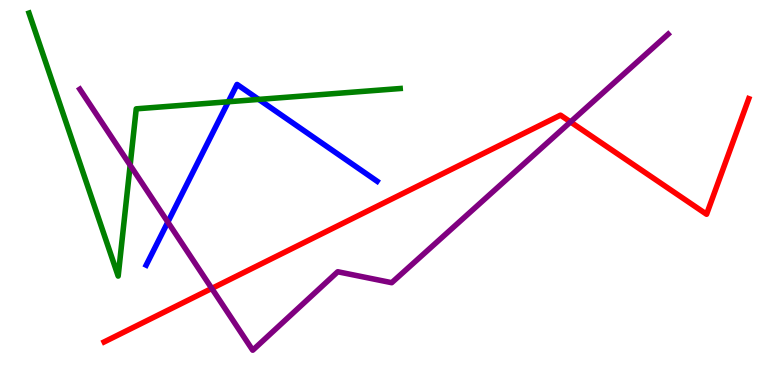[{'lines': ['blue', 'red'], 'intersections': []}, {'lines': ['green', 'red'], 'intersections': []}, {'lines': ['purple', 'red'], 'intersections': [{'x': 2.73, 'y': 2.51}, {'x': 7.36, 'y': 6.83}]}, {'lines': ['blue', 'green'], 'intersections': [{'x': 2.95, 'y': 7.36}, {'x': 3.34, 'y': 7.42}]}, {'lines': ['blue', 'purple'], 'intersections': [{'x': 2.17, 'y': 4.23}]}, {'lines': ['green', 'purple'], 'intersections': [{'x': 1.68, 'y': 5.71}]}]